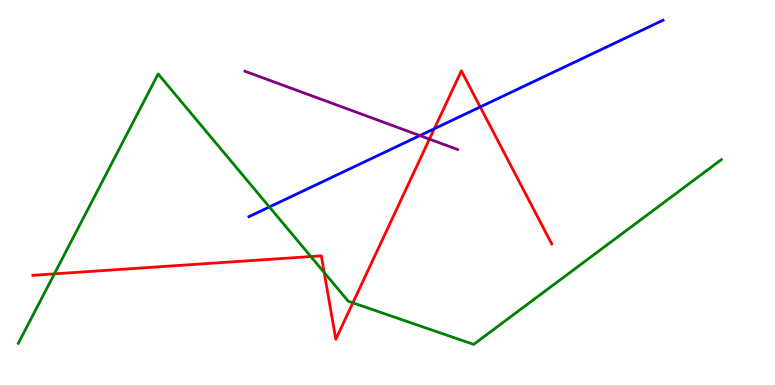[{'lines': ['blue', 'red'], 'intersections': [{'x': 5.6, 'y': 6.66}, {'x': 6.2, 'y': 7.22}]}, {'lines': ['green', 'red'], 'intersections': [{'x': 0.702, 'y': 2.89}, {'x': 4.01, 'y': 3.34}, {'x': 4.18, 'y': 2.92}, {'x': 4.55, 'y': 2.13}]}, {'lines': ['purple', 'red'], 'intersections': [{'x': 5.54, 'y': 6.39}]}, {'lines': ['blue', 'green'], 'intersections': [{'x': 3.48, 'y': 4.62}]}, {'lines': ['blue', 'purple'], 'intersections': [{'x': 5.42, 'y': 6.48}]}, {'lines': ['green', 'purple'], 'intersections': []}]